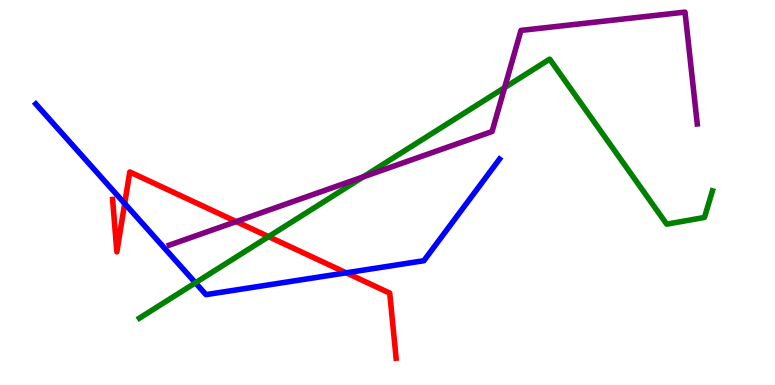[{'lines': ['blue', 'red'], 'intersections': [{'x': 1.61, 'y': 4.71}, {'x': 4.47, 'y': 2.91}]}, {'lines': ['green', 'red'], 'intersections': [{'x': 3.47, 'y': 3.85}]}, {'lines': ['purple', 'red'], 'intersections': [{'x': 3.05, 'y': 4.24}]}, {'lines': ['blue', 'green'], 'intersections': [{'x': 2.52, 'y': 2.65}]}, {'lines': ['blue', 'purple'], 'intersections': []}, {'lines': ['green', 'purple'], 'intersections': [{'x': 4.69, 'y': 5.41}, {'x': 6.51, 'y': 7.72}]}]